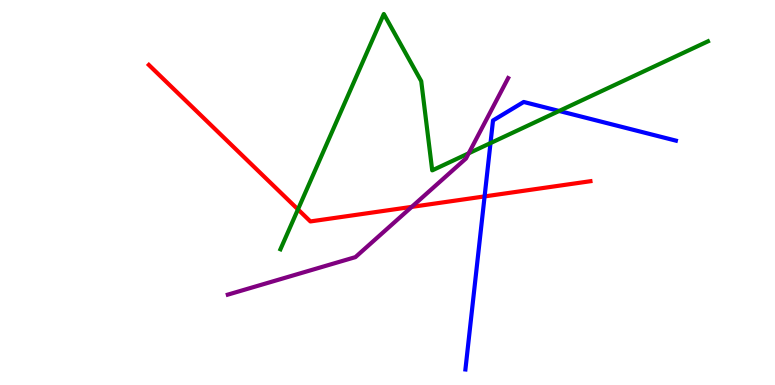[{'lines': ['blue', 'red'], 'intersections': [{'x': 6.25, 'y': 4.9}]}, {'lines': ['green', 'red'], 'intersections': [{'x': 3.84, 'y': 4.56}]}, {'lines': ['purple', 'red'], 'intersections': [{'x': 5.31, 'y': 4.63}]}, {'lines': ['blue', 'green'], 'intersections': [{'x': 6.33, 'y': 6.28}, {'x': 7.21, 'y': 7.12}]}, {'lines': ['blue', 'purple'], 'intersections': []}, {'lines': ['green', 'purple'], 'intersections': [{'x': 6.05, 'y': 6.02}]}]